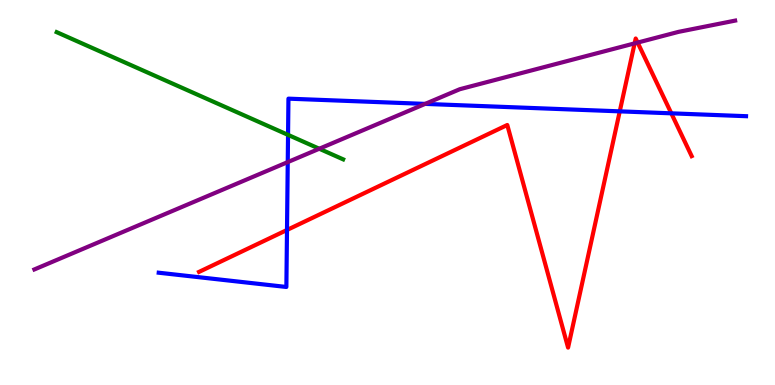[{'lines': ['blue', 'red'], 'intersections': [{'x': 3.7, 'y': 4.03}, {'x': 8.0, 'y': 7.11}, {'x': 8.66, 'y': 7.06}]}, {'lines': ['green', 'red'], 'intersections': []}, {'lines': ['purple', 'red'], 'intersections': [{'x': 8.19, 'y': 8.87}, {'x': 8.23, 'y': 8.89}]}, {'lines': ['blue', 'green'], 'intersections': [{'x': 3.72, 'y': 6.5}]}, {'lines': ['blue', 'purple'], 'intersections': [{'x': 3.71, 'y': 5.79}, {'x': 5.49, 'y': 7.3}]}, {'lines': ['green', 'purple'], 'intersections': [{'x': 4.12, 'y': 6.14}]}]